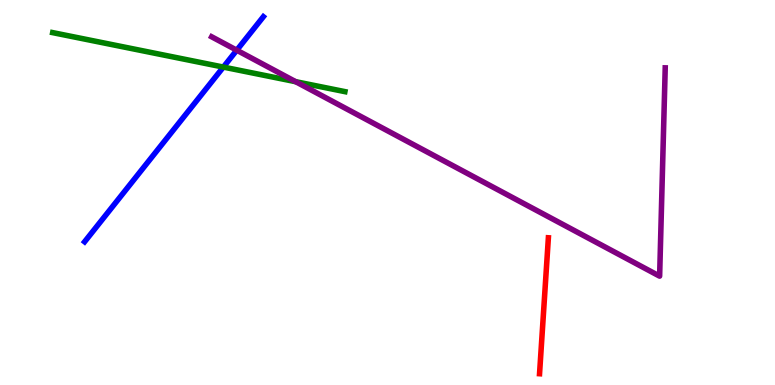[{'lines': ['blue', 'red'], 'intersections': []}, {'lines': ['green', 'red'], 'intersections': []}, {'lines': ['purple', 'red'], 'intersections': []}, {'lines': ['blue', 'green'], 'intersections': [{'x': 2.88, 'y': 8.26}]}, {'lines': ['blue', 'purple'], 'intersections': [{'x': 3.05, 'y': 8.7}]}, {'lines': ['green', 'purple'], 'intersections': [{'x': 3.82, 'y': 7.88}]}]